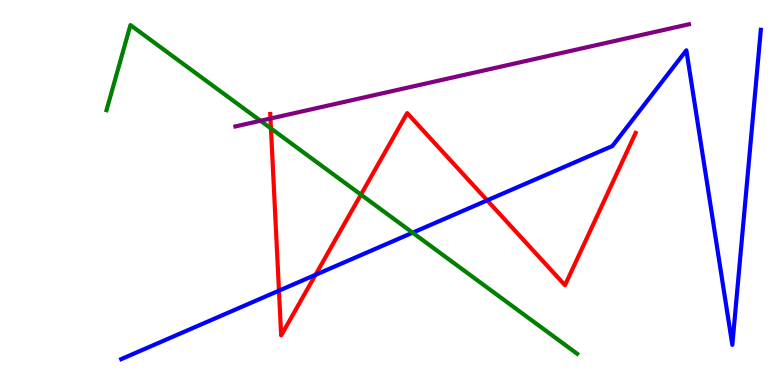[{'lines': ['blue', 'red'], 'intersections': [{'x': 3.6, 'y': 2.45}, {'x': 4.07, 'y': 2.86}, {'x': 6.29, 'y': 4.8}]}, {'lines': ['green', 'red'], 'intersections': [{'x': 3.5, 'y': 6.66}, {'x': 4.66, 'y': 4.94}]}, {'lines': ['purple', 'red'], 'intersections': [{'x': 3.49, 'y': 6.92}]}, {'lines': ['blue', 'green'], 'intersections': [{'x': 5.32, 'y': 3.96}]}, {'lines': ['blue', 'purple'], 'intersections': []}, {'lines': ['green', 'purple'], 'intersections': [{'x': 3.36, 'y': 6.86}]}]